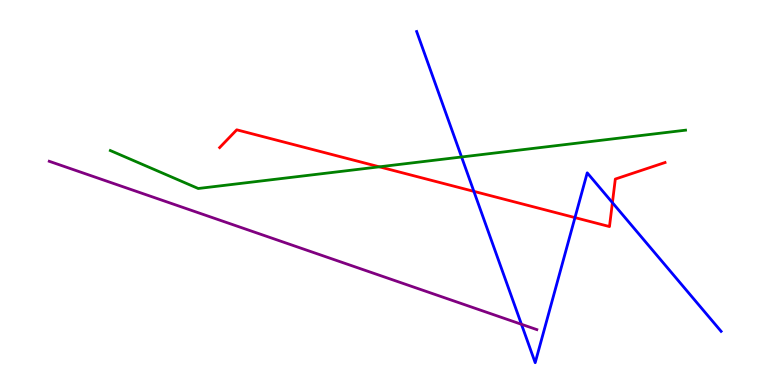[{'lines': ['blue', 'red'], 'intersections': [{'x': 6.11, 'y': 5.03}, {'x': 7.42, 'y': 4.35}, {'x': 7.9, 'y': 4.74}]}, {'lines': ['green', 'red'], 'intersections': [{'x': 4.89, 'y': 5.67}]}, {'lines': ['purple', 'red'], 'intersections': []}, {'lines': ['blue', 'green'], 'intersections': [{'x': 5.96, 'y': 5.92}]}, {'lines': ['blue', 'purple'], 'intersections': [{'x': 6.73, 'y': 1.58}]}, {'lines': ['green', 'purple'], 'intersections': []}]